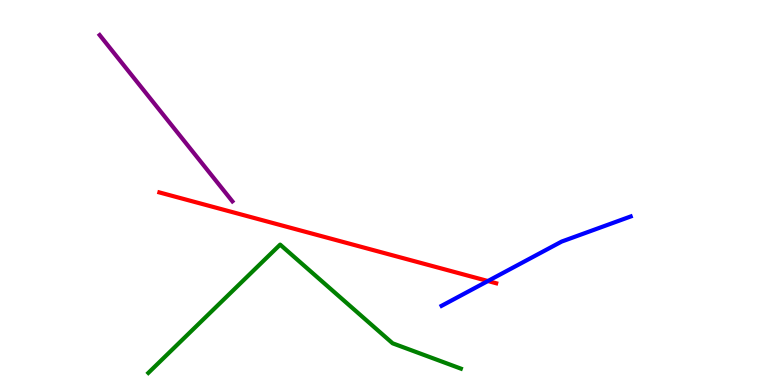[{'lines': ['blue', 'red'], 'intersections': [{'x': 6.3, 'y': 2.7}]}, {'lines': ['green', 'red'], 'intersections': []}, {'lines': ['purple', 'red'], 'intersections': []}, {'lines': ['blue', 'green'], 'intersections': []}, {'lines': ['blue', 'purple'], 'intersections': []}, {'lines': ['green', 'purple'], 'intersections': []}]